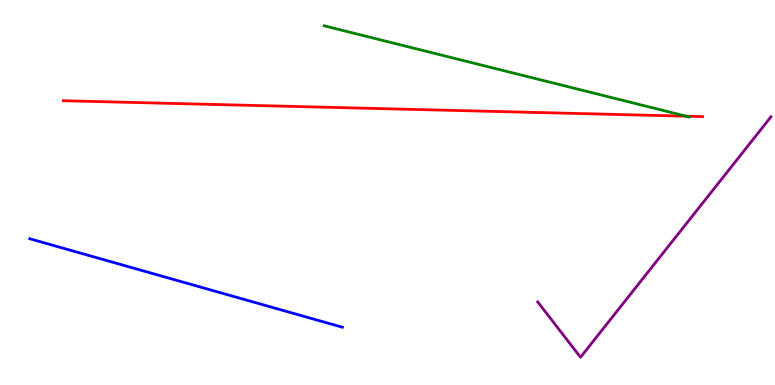[{'lines': ['blue', 'red'], 'intersections': []}, {'lines': ['green', 'red'], 'intersections': [{'x': 8.85, 'y': 6.98}]}, {'lines': ['purple', 'red'], 'intersections': []}, {'lines': ['blue', 'green'], 'intersections': []}, {'lines': ['blue', 'purple'], 'intersections': []}, {'lines': ['green', 'purple'], 'intersections': []}]